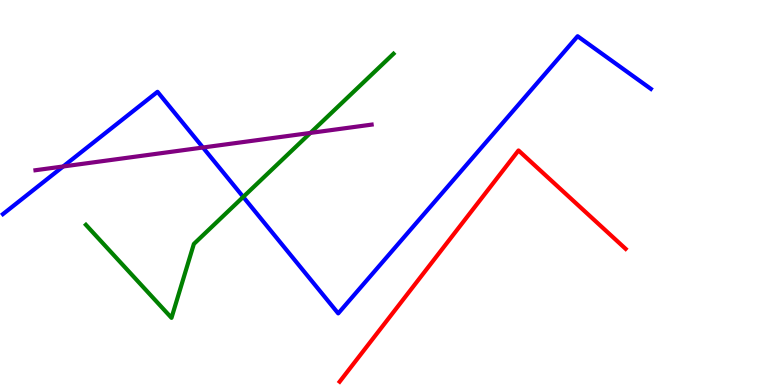[{'lines': ['blue', 'red'], 'intersections': []}, {'lines': ['green', 'red'], 'intersections': []}, {'lines': ['purple', 'red'], 'intersections': []}, {'lines': ['blue', 'green'], 'intersections': [{'x': 3.14, 'y': 4.89}]}, {'lines': ['blue', 'purple'], 'intersections': [{'x': 0.815, 'y': 5.68}, {'x': 2.62, 'y': 6.17}]}, {'lines': ['green', 'purple'], 'intersections': [{'x': 4.01, 'y': 6.55}]}]